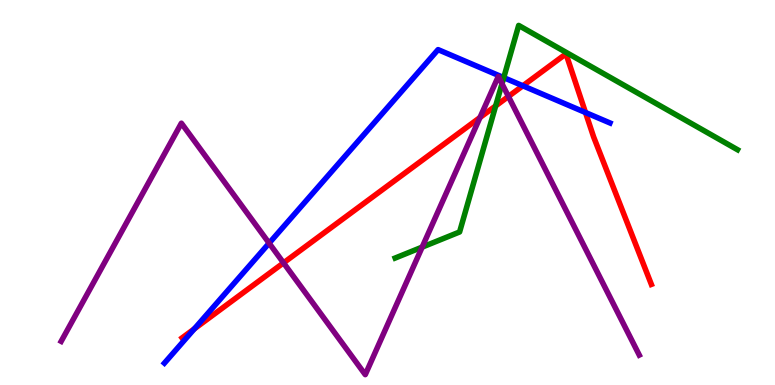[{'lines': ['blue', 'red'], 'intersections': [{'x': 2.51, 'y': 1.46}, {'x': 6.75, 'y': 7.77}, {'x': 7.55, 'y': 7.08}]}, {'lines': ['green', 'red'], 'intersections': [{'x': 6.4, 'y': 7.25}]}, {'lines': ['purple', 'red'], 'intersections': [{'x': 3.66, 'y': 3.17}, {'x': 6.19, 'y': 6.95}, {'x': 6.56, 'y': 7.49}]}, {'lines': ['blue', 'green'], 'intersections': [{'x': 6.5, 'y': 7.98}]}, {'lines': ['blue', 'purple'], 'intersections': [{'x': 3.47, 'y': 3.68}]}, {'lines': ['green', 'purple'], 'intersections': [{'x': 5.45, 'y': 3.58}, {'x': 6.48, 'y': 7.82}]}]